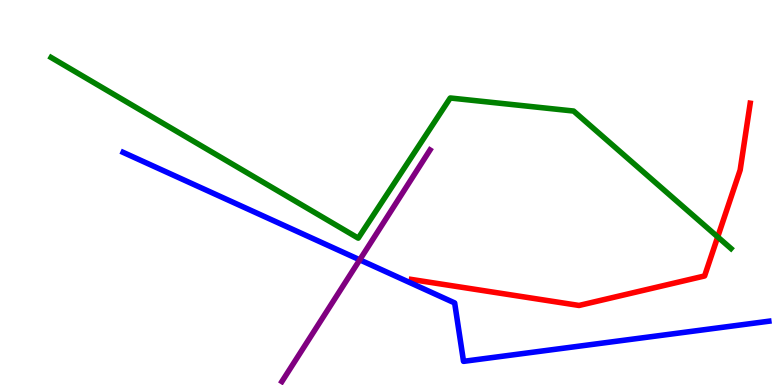[{'lines': ['blue', 'red'], 'intersections': []}, {'lines': ['green', 'red'], 'intersections': [{'x': 9.26, 'y': 3.85}]}, {'lines': ['purple', 'red'], 'intersections': []}, {'lines': ['blue', 'green'], 'intersections': []}, {'lines': ['blue', 'purple'], 'intersections': [{'x': 4.64, 'y': 3.25}]}, {'lines': ['green', 'purple'], 'intersections': []}]